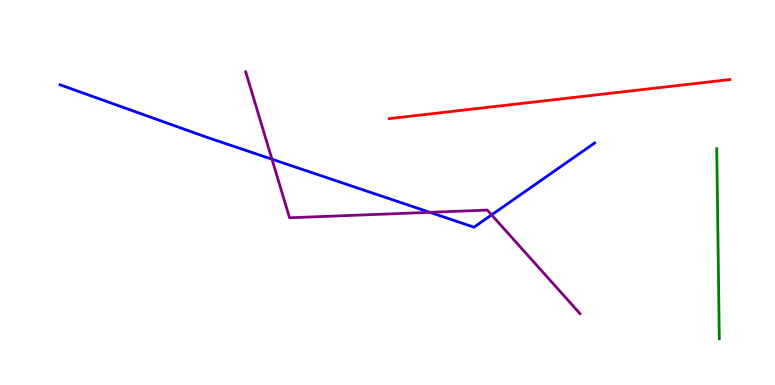[{'lines': ['blue', 'red'], 'intersections': []}, {'lines': ['green', 'red'], 'intersections': []}, {'lines': ['purple', 'red'], 'intersections': []}, {'lines': ['blue', 'green'], 'intersections': []}, {'lines': ['blue', 'purple'], 'intersections': [{'x': 3.51, 'y': 5.87}, {'x': 5.55, 'y': 4.49}, {'x': 6.34, 'y': 4.42}]}, {'lines': ['green', 'purple'], 'intersections': []}]